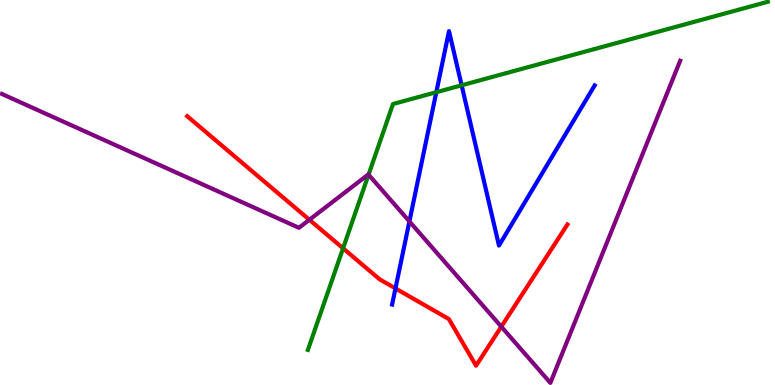[{'lines': ['blue', 'red'], 'intersections': [{'x': 5.1, 'y': 2.51}]}, {'lines': ['green', 'red'], 'intersections': [{'x': 4.43, 'y': 3.55}]}, {'lines': ['purple', 'red'], 'intersections': [{'x': 3.99, 'y': 4.29}, {'x': 6.47, 'y': 1.51}]}, {'lines': ['blue', 'green'], 'intersections': [{'x': 5.63, 'y': 7.61}, {'x': 5.96, 'y': 7.78}]}, {'lines': ['blue', 'purple'], 'intersections': [{'x': 5.28, 'y': 4.25}]}, {'lines': ['green', 'purple'], 'intersections': [{'x': 4.76, 'y': 5.46}]}]